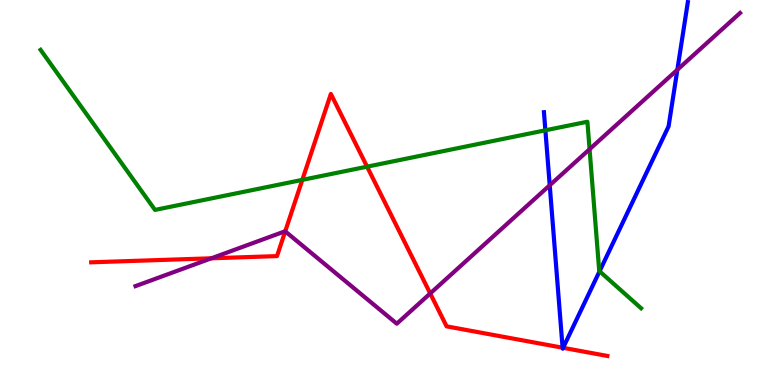[{'lines': ['blue', 'red'], 'intersections': [{'x': 7.26, 'y': 0.969}, {'x': 7.27, 'y': 0.966}]}, {'lines': ['green', 'red'], 'intersections': [{'x': 3.9, 'y': 5.33}, {'x': 4.74, 'y': 5.67}]}, {'lines': ['purple', 'red'], 'intersections': [{'x': 2.73, 'y': 3.29}, {'x': 3.68, 'y': 3.99}, {'x': 5.55, 'y': 2.38}]}, {'lines': ['blue', 'green'], 'intersections': [{'x': 7.04, 'y': 6.62}, {'x': 7.74, 'y': 2.95}]}, {'lines': ['blue', 'purple'], 'intersections': [{'x': 7.09, 'y': 5.19}, {'x': 8.74, 'y': 8.19}]}, {'lines': ['green', 'purple'], 'intersections': [{'x': 7.61, 'y': 6.12}]}]